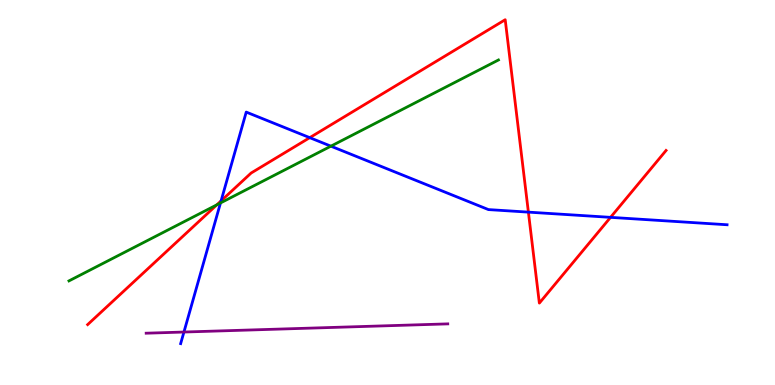[{'lines': ['blue', 'red'], 'intersections': [{'x': 2.85, 'y': 4.78}, {'x': 4.0, 'y': 6.42}, {'x': 6.82, 'y': 4.49}, {'x': 7.88, 'y': 4.35}]}, {'lines': ['green', 'red'], 'intersections': [{'x': 2.8, 'y': 4.68}]}, {'lines': ['purple', 'red'], 'intersections': []}, {'lines': ['blue', 'green'], 'intersections': [{'x': 2.85, 'y': 4.73}, {'x': 4.27, 'y': 6.2}]}, {'lines': ['blue', 'purple'], 'intersections': [{'x': 2.37, 'y': 1.38}]}, {'lines': ['green', 'purple'], 'intersections': []}]